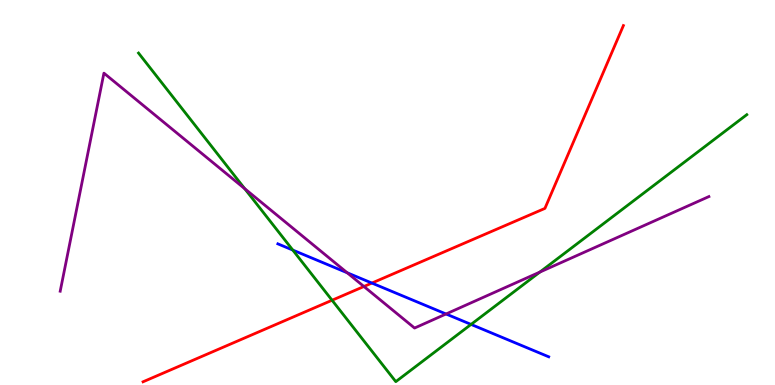[{'lines': ['blue', 'red'], 'intersections': [{'x': 4.8, 'y': 2.65}]}, {'lines': ['green', 'red'], 'intersections': [{'x': 4.28, 'y': 2.2}]}, {'lines': ['purple', 'red'], 'intersections': [{'x': 4.7, 'y': 2.56}]}, {'lines': ['blue', 'green'], 'intersections': [{'x': 3.78, 'y': 3.5}, {'x': 6.08, 'y': 1.57}]}, {'lines': ['blue', 'purple'], 'intersections': [{'x': 4.48, 'y': 2.92}, {'x': 5.76, 'y': 1.84}]}, {'lines': ['green', 'purple'], 'intersections': [{'x': 3.16, 'y': 5.1}, {'x': 6.97, 'y': 2.93}]}]